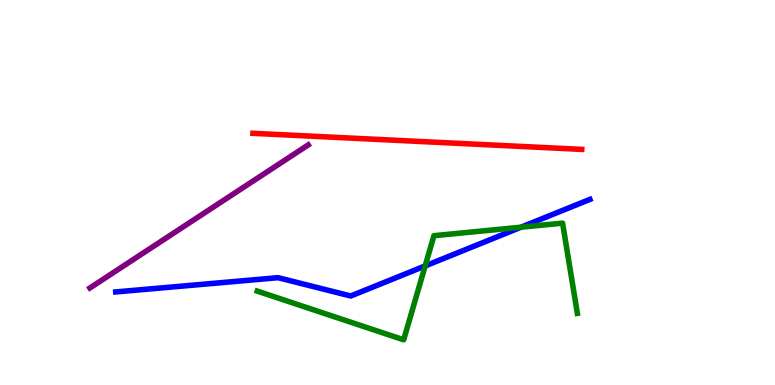[{'lines': ['blue', 'red'], 'intersections': []}, {'lines': ['green', 'red'], 'intersections': []}, {'lines': ['purple', 'red'], 'intersections': []}, {'lines': ['blue', 'green'], 'intersections': [{'x': 5.49, 'y': 3.09}, {'x': 6.72, 'y': 4.1}]}, {'lines': ['blue', 'purple'], 'intersections': []}, {'lines': ['green', 'purple'], 'intersections': []}]